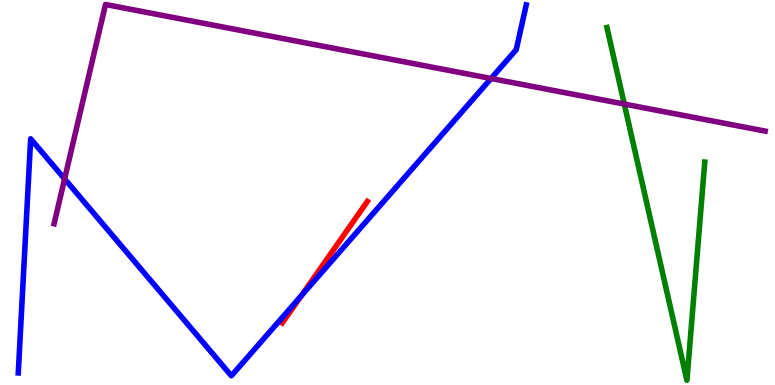[{'lines': ['blue', 'red'], 'intersections': [{'x': 3.89, 'y': 2.32}]}, {'lines': ['green', 'red'], 'intersections': []}, {'lines': ['purple', 'red'], 'intersections': []}, {'lines': ['blue', 'green'], 'intersections': []}, {'lines': ['blue', 'purple'], 'intersections': [{'x': 0.834, 'y': 5.35}, {'x': 6.34, 'y': 7.96}]}, {'lines': ['green', 'purple'], 'intersections': [{'x': 8.06, 'y': 7.3}]}]